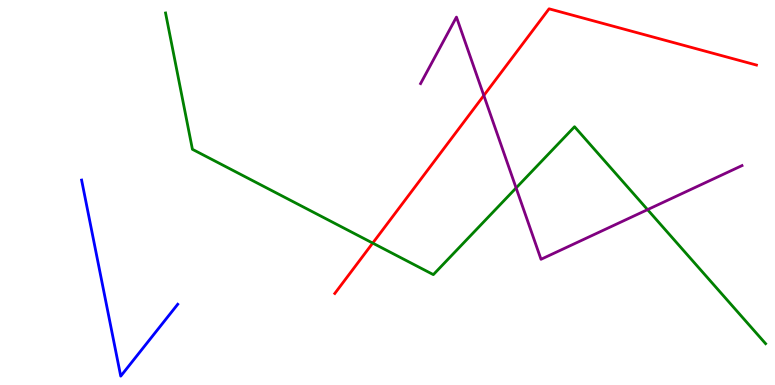[{'lines': ['blue', 'red'], 'intersections': []}, {'lines': ['green', 'red'], 'intersections': [{'x': 4.81, 'y': 3.69}]}, {'lines': ['purple', 'red'], 'intersections': [{'x': 6.24, 'y': 7.52}]}, {'lines': ['blue', 'green'], 'intersections': []}, {'lines': ['blue', 'purple'], 'intersections': []}, {'lines': ['green', 'purple'], 'intersections': [{'x': 6.66, 'y': 5.12}, {'x': 8.36, 'y': 4.56}]}]